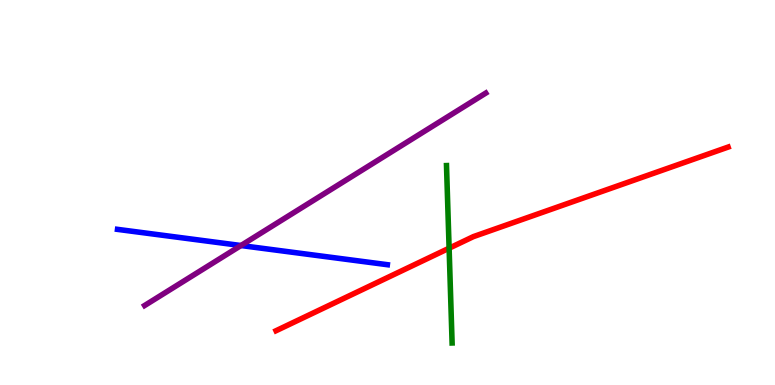[{'lines': ['blue', 'red'], 'intersections': []}, {'lines': ['green', 'red'], 'intersections': [{'x': 5.79, 'y': 3.55}]}, {'lines': ['purple', 'red'], 'intersections': []}, {'lines': ['blue', 'green'], 'intersections': []}, {'lines': ['blue', 'purple'], 'intersections': [{'x': 3.11, 'y': 3.62}]}, {'lines': ['green', 'purple'], 'intersections': []}]